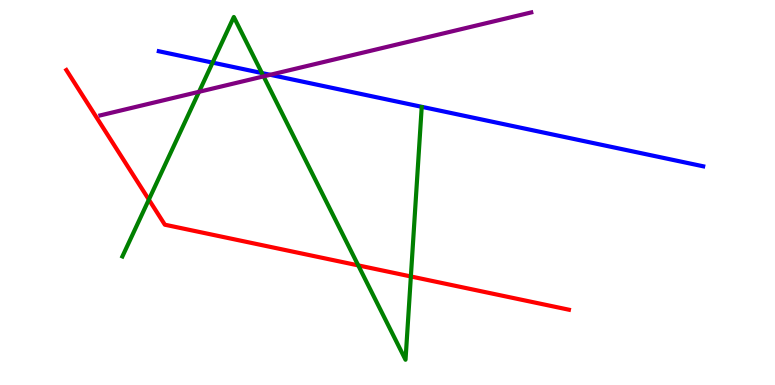[{'lines': ['blue', 'red'], 'intersections': []}, {'lines': ['green', 'red'], 'intersections': [{'x': 1.92, 'y': 4.82}, {'x': 4.62, 'y': 3.11}, {'x': 5.3, 'y': 2.82}]}, {'lines': ['purple', 'red'], 'intersections': []}, {'lines': ['blue', 'green'], 'intersections': [{'x': 2.74, 'y': 8.37}, {'x': 3.38, 'y': 8.1}]}, {'lines': ['blue', 'purple'], 'intersections': [{'x': 3.49, 'y': 8.06}]}, {'lines': ['green', 'purple'], 'intersections': [{'x': 2.57, 'y': 7.62}, {'x': 3.4, 'y': 8.02}]}]